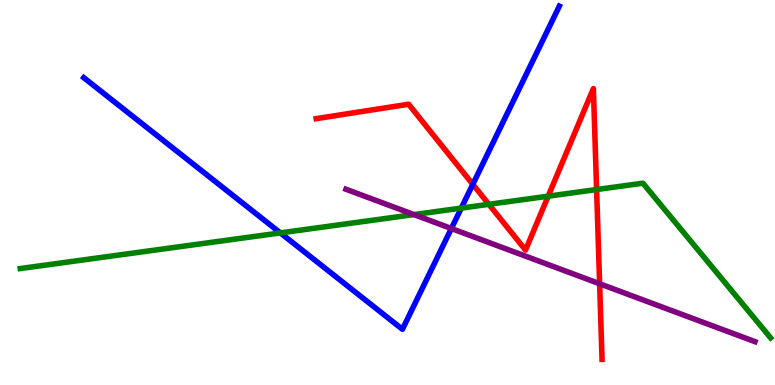[{'lines': ['blue', 'red'], 'intersections': [{'x': 6.1, 'y': 5.21}]}, {'lines': ['green', 'red'], 'intersections': [{'x': 6.31, 'y': 4.69}, {'x': 7.07, 'y': 4.9}, {'x': 7.7, 'y': 5.08}]}, {'lines': ['purple', 'red'], 'intersections': [{'x': 7.74, 'y': 2.63}]}, {'lines': ['blue', 'green'], 'intersections': [{'x': 3.62, 'y': 3.95}, {'x': 5.95, 'y': 4.59}]}, {'lines': ['blue', 'purple'], 'intersections': [{'x': 5.82, 'y': 4.06}]}, {'lines': ['green', 'purple'], 'intersections': [{'x': 5.34, 'y': 4.43}]}]